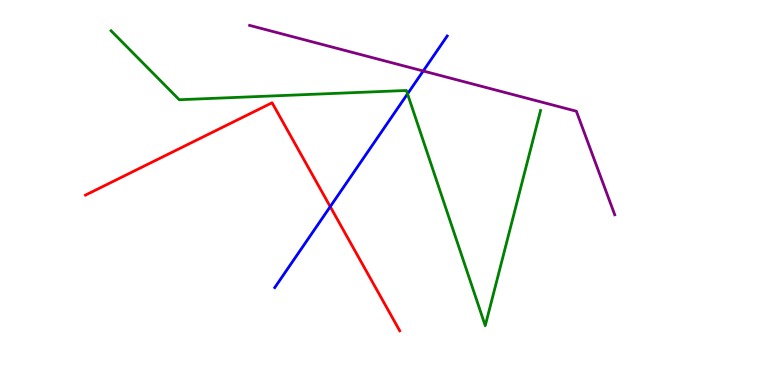[{'lines': ['blue', 'red'], 'intersections': [{'x': 4.26, 'y': 4.63}]}, {'lines': ['green', 'red'], 'intersections': []}, {'lines': ['purple', 'red'], 'intersections': []}, {'lines': ['blue', 'green'], 'intersections': [{'x': 5.26, 'y': 7.56}]}, {'lines': ['blue', 'purple'], 'intersections': [{'x': 5.46, 'y': 8.16}]}, {'lines': ['green', 'purple'], 'intersections': []}]